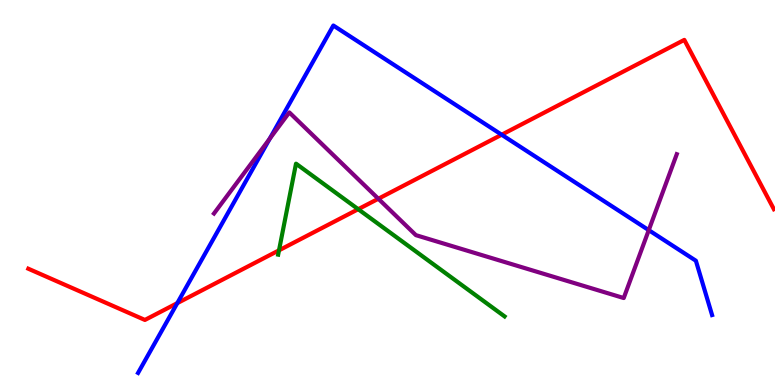[{'lines': ['blue', 'red'], 'intersections': [{'x': 2.29, 'y': 2.13}, {'x': 6.47, 'y': 6.5}]}, {'lines': ['green', 'red'], 'intersections': [{'x': 3.6, 'y': 3.5}, {'x': 4.62, 'y': 4.57}]}, {'lines': ['purple', 'red'], 'intersections': [{'x': 4.88, 'y': 4.84}]}, {'lines': ['blue', 'green'], 'intersections': []}, {'lines': ['blue', 'purple'], 'intersections': [{'x': 3.48, 'y': 6.4}, {'x': 8.37, 'y': 4.02}]}, {'lines': ['green', 'purple'], 'intersections': []}]